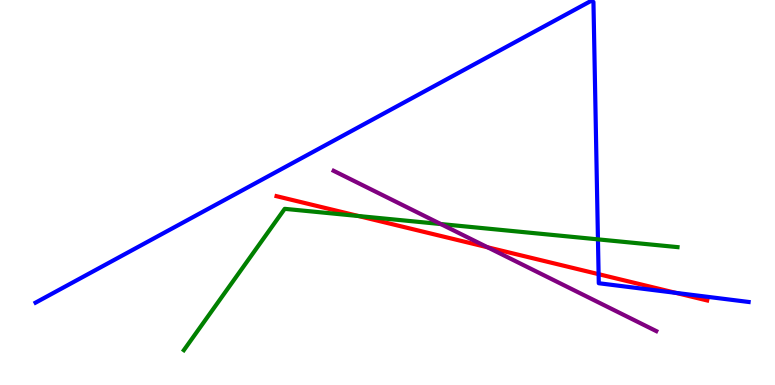[{'lines': ['blue', 'red'], 'intersections': [{'x': 7.72, 'y': 2.88}, {'x': 8.72, 'y': 2.39}]}, {'lines': ['green', 'red'], 'intersections': [{'x': 4.63, 'y': 4.39}]}, {'lines': ['purple', 'red'], 'intersections': [{'x': 6.29, 'y': 3.58}]}, {'lines': ['blue', 'green'], 'intersections': [{'x': 7.72, 'y': 3.78}]}, {'lines': ['blue', 'purple'], 'intersections': []}, {'lines': ['green', 'purple'], 'intersections': [{'x': 5.69, 'y': 4.18}]}]